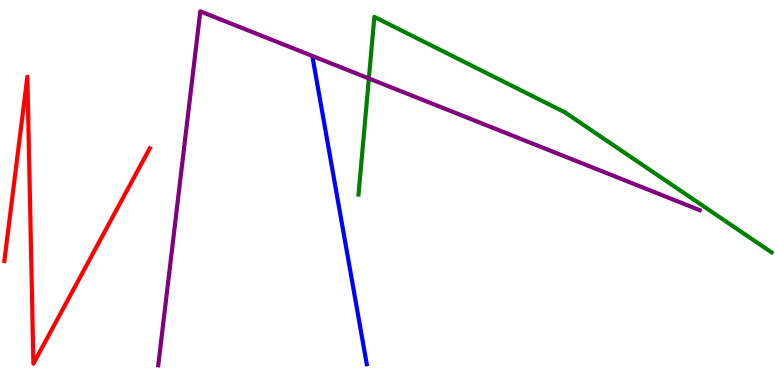[{'lines': ['blue', 'red'], 'intersections': []}, {'lines': ['green', 'red'], 'intersections': []}, {'lines': ['purple', 'red'], 'intersections': []}, {'lines': ['blue', 'green'], 'intersections': []}, {'lines': ['blue', 'purple'], 'intersections': []}, {'lines': ['green', 'purple'], 'intersections': [{'x': 4.76, 'y': 7.96}]}]